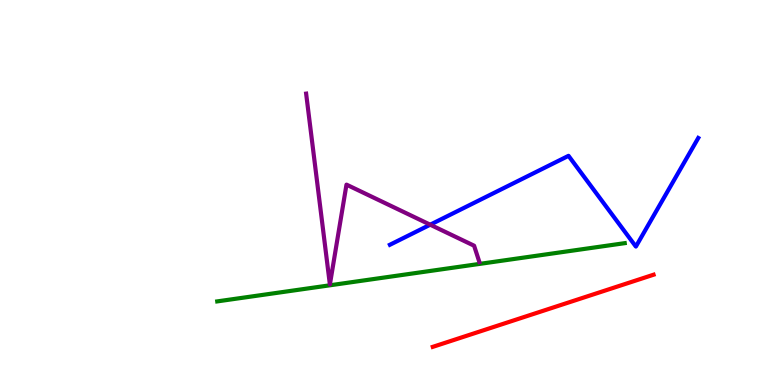[{'lines': ['blue', 'red'], 'intersections': []}, {'lines': ['green', 'red'], 'intersections': []}, {'lines': ['purple', 'red'], 'intersections': []}, {'lines': ['blue', 'green'], 'intersections': []}, {'lines': ['blue', 'purple'], 'intersections': [{'x': 5.55, 'y': 4.16}]}, {'lines': ['green', 'purple'], 'intersections': []}]